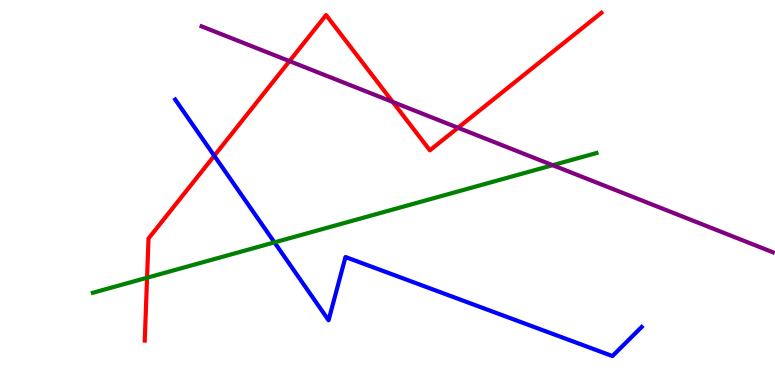[{'lines': ['blue', 'red'], 'intersections': [{'x': 2.76, 'y': 5.95}]}, {'lines': ['green', 'red'], 'intersections': [{'x': 1.9, 'y': 2.79}]}, {'lines': ['purple', 'red'], 'intersections': [{'x': 3.74, 'y': 8.41}, {'x': 5.07, 'y': 7.35}, {'x': 5.91, 'y': 6.68}]}, {'lines': ['blue', 'green'], 'intersections': [{'x': 3.54, 'y': 3.7}]}, {'lines': ['blue', 'purple'], 'intersections': []}, {'lines': ['green', 'purple'], 'intersections': [{'x': 7.13, 'y': 5.71}]}]